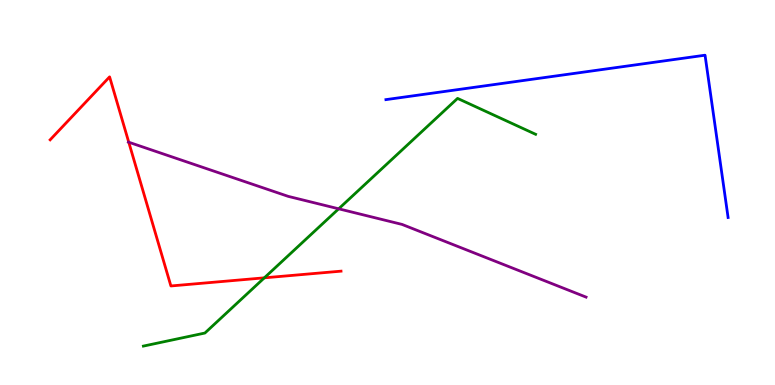[{'lines': ['blue', 'red'], 'intersections': []}, {'lines': ['green', 'red'], 'intersections': [{'x': 3.41, 'y': 2.78}]}, {'lines': ['purple', 'red'], 'intersections': [{'x': 1.66, 'y': 6.31}]}, {'lines': ['blue', 'green'], 'intersections': []}, {'lines': ['blue', 'purple'], 'intersections': []}, {'lines': ['green', 'purple'], 'intersections': [{'x': 4.37, 'y': 4.58}]}]